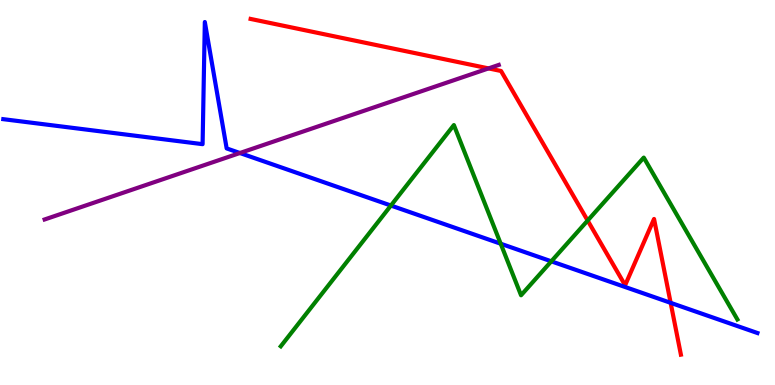[{'lines': ['blue', 'red'], 'intersections': [{'x': 8.65, 'y': 2.13}]}, {'lines': ['green', 'red'], 'intersections': [{'x': 7.58, 'y': 4.27}]}, {'lines': ['purple', 'red'], 'intersections': [{'x': 6.3, 'y': 8.22}]}, {'lines': ['blue', 'green'], 'intersections': [{'x': 5.04, 'y': 4.66}, {'x': 6.46, 'y': 3.67}, {'x': 7.11, 'y': 3.21}]}, {'lines': ['blue', 'purple'], 'intersections': [{'x': 3.1, 'y': 6.03}]}, {'lines': ['green', 'purple'], 'intersections': []}]